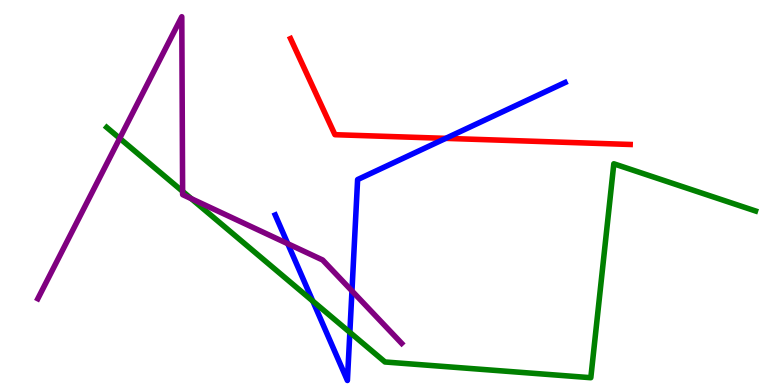[{'lines': ['blue', 'red'], 'intersections': [{'x': 5.75, 'y': 6.41}]}, {'lines': ['green', 'red'], 'intersections': []}, {'lines': ['purple', 'red'], 'intersections': []}, {'lines': ['blue', 'green'], 'intersections': [{'x': 4.04, 'y': 2.18}, {'x': 4.51, 'y': 1.37}]}, {'lines': ['blue', 'purple'], 'intersections': [{'x': 3.71, 'y': 3.67}, {'x': 4.54, 'y': 2.44}]}, {'lines': ['green', 'purple'], 'intersections': [{'x': 1.54, 'y': 6.41}, {'x': 2.36, 'y': 5.03}, {'x': 2.47, 'y': 4.84}]}]